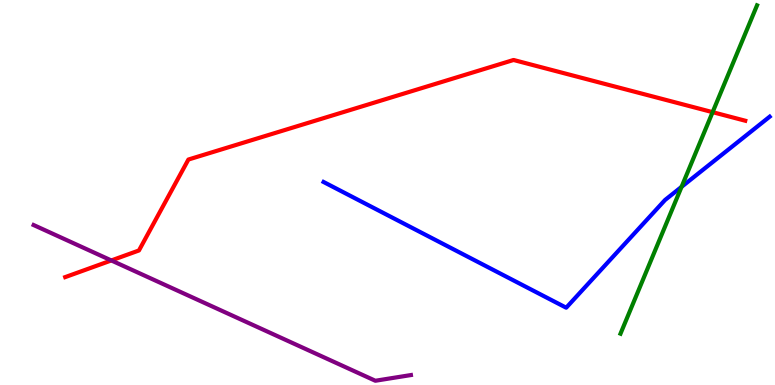[{'lines': ['blue', 'red'], 'intersections': []}, {'lines': ['green', 'red'], 'intersections': [{'x': 9.2, 'y': 7.09}]}, {'lines': ['purple', 'red'], 'intersections': [{'x': 1.44, 'y': 3.24}]}, {'lines': ['blue', 'green'], 'intersections': [{'x': 8.79, 'y': 5.15}]}, {'lines': ['blue', 'purple'], 'intersections': []}, {'lines': ['green', 'purple'], 'intersections': []}]